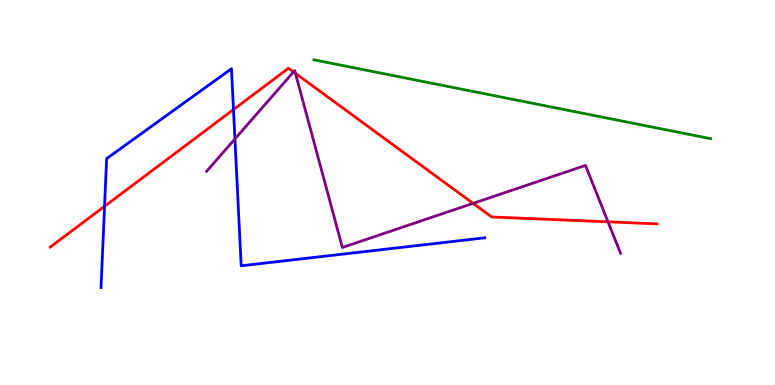[{'lines': ['blue', 'red'], 'intersections': [{'x': 1.35, 'y': 4.64}, {'x': 3.01, 'y': 7.15}]}, {'lines': ['green', 'red'], 'intersections': []}, {'lines': ['purple', 'red'], 'intersections': [{'x': 3.79, 'y': 8.13}, {'x': 3.81, 'y': 8.09}, {'x': 6.1, 'y': 4.72}, {'x': 7.85, 'y': 4.24}]}, {'lines': ['blue', 'green'], 'intersections': []}, {'lines': ['blue', 'purple'], 'intersections': [{'x': 3.03, 'y': 6.39}]}, {'lines': ['green', 'purple'], 'intersections': []}]